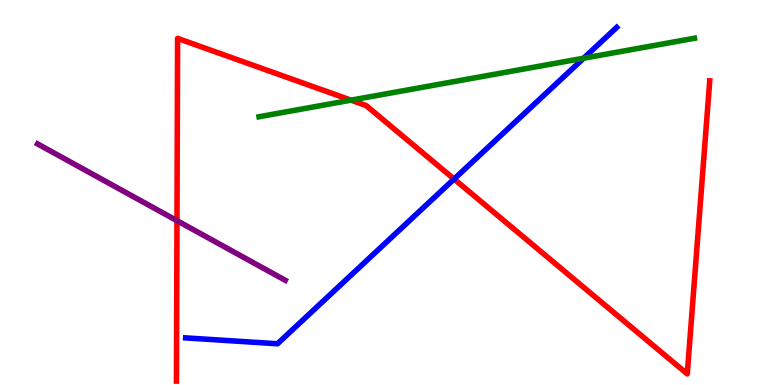[{'lines': ['blue', 'red'], 'intersections': [{'x': 5.86, 'y': 5.35}]}, {'lines': ['green', 'red'], 'intersections': [{'x': 4.53, 'y': 7.4}]}, {'lines': ['purple', 'red'], 'intersections': [{'x': 2.28, 'y': 4.27}]}, {'lines': ['blue', 'green'], 'intersections': [{'x': 7.53, 'y': 8.49}]}, {'lines': ['blue', 'purple'], 'intersections': []}, {'lines': ['green', 'purple'], 'intersections': []}]